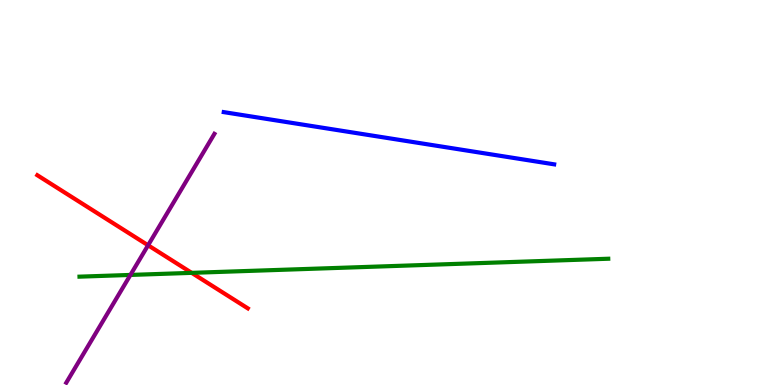[{'lines': ['blue', 'red'], 'intersections': []}, {'lines': ['green', 'red'], 'intersections': [{'x': 2.47, 'y': 2.91}]}, {'lines': ['purple', 'red'], 'intersections': [{'x': 1.91, 'y': 3.63}]}, {'lines': ['blue', 'green'], 'intersections': []}, {'lines': ['blue', 'purple'], 'intersections': []}, {'lines': ['green', 'purple'], 'intersections': [{'x': 1.68, 'y': 2.86}]}]